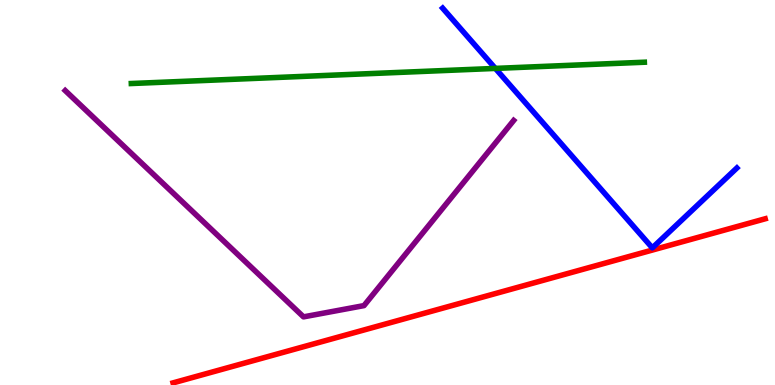[{'lines': ['blue', 'red'], 'intersections': []}, {'lines': ['green', 'red'], 'intersections': []}, {'lines': ['purple', 'red'], 'intersections': []}, {'lines': ['blue', 'green'], 'intersections': [{'x': 6.39, 'y': 8.22}]}, {'lines': ['blue', 'purple'], 'intersections': []}, {'lines': ['green', 'purple'], 'intersections': []}]